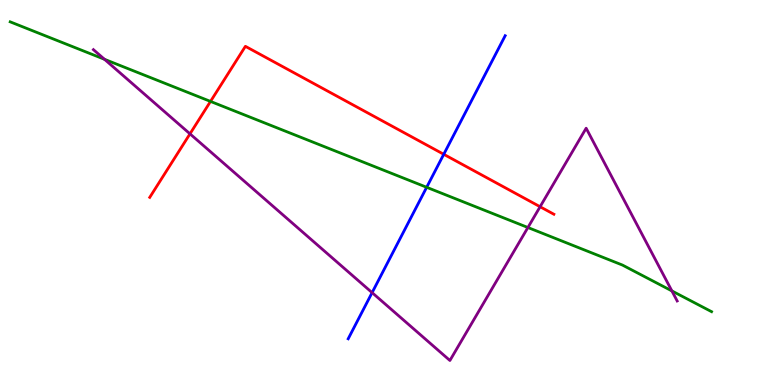[{'lines': ['blue', 'red'], 'intersections': [{'x': 5.73, 'y': 5.99}]}, {'lines': ['green', 'red'], 'intersections': [{'x': 2.72, 'y': 7.37}]}, {'lines': ['purple', 'red'], 'intersections': [{'x': 2.45, 'y': 6.52}, {'x': 6.97, 'y': 4.63}]}, {'lines': ['blue', 'green'], 'intersections': [{'x': 5.51, 'y': 5.14}]}, {'lines': ['blue', 'purple'], 'intersections': [{'x': 4.8, 'y': 2.4}]}, {'lines': ['green', 'purple'], 'intersections': [{'x': 1.35, 'y': 8.46}, {'x': 6.81, 'y': 4.09}, {'x': 8.67, 'y': 2.44}]}]